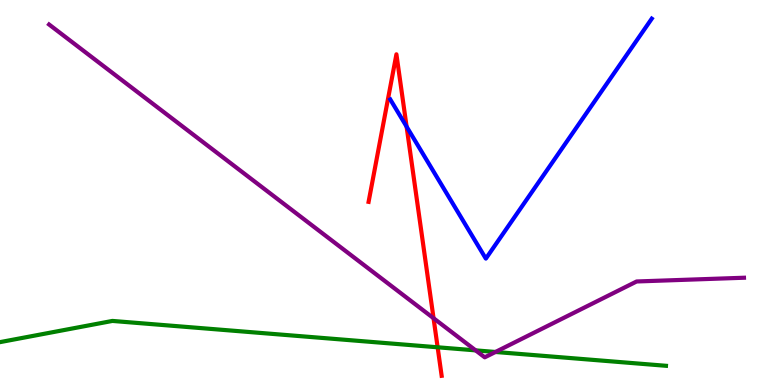[{'lines': ['blue', 'red'], 'intersections': [{'x': 5.25, 'y': 6.71}]}, {'lines': ['green', 'red'], 'intersections': [{'x': 5.65, 'y': 0.98}]}, {'lines': ['purple', 'red'], 'intersections': [{'x': 5.59, 'y': 1.73}]}, {'lines': ['blue', 'green'], 'intersections': []}, {'lines': ['blue', 'purple'], 'intersections': []}, {'lines': ['green', 'purple'], 'intersections': [{'x': 6.14, 'y': 0.9}, {'x': 6.39, 'y': 0.858}]}]